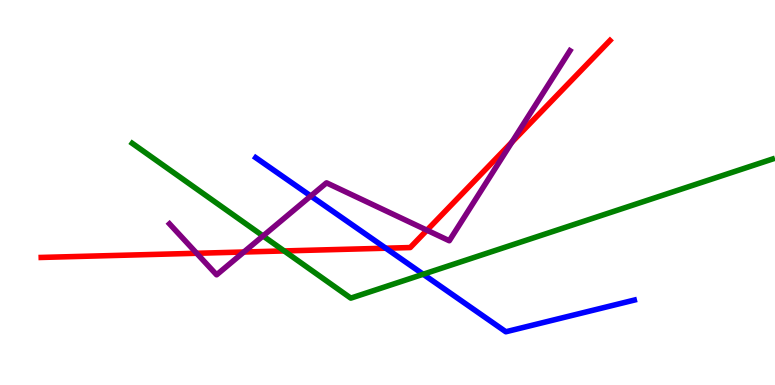[{'lines': ['blue', 'red'], 'intersections': [{'x': 4.98, 'y': 3.55}]}, {'lines': ['green', 'red'], 'intersections': [{'x': 3.67, 'y': 3.48}]}, {'lines': ['purple', 'red'], 'intersections': [{'x': 2.54, 'y': 3.42}, {'x': 3.15, 'y': 3.45}, {'x': 5.51, 'y': 4.02}, {'x': 6.6, 'y': 6.31}]}, {'lines': ['blue', 'green'], 'intersections': [{'x': 5.46, 'y': 2.88}]}, {'lines': ['blue', 'purple'], 'intersections': [{'x': 4.01, 'y': 4.91}]}, {'lines': ['green', 'purple'], 'intersections': [{'x': 3.39, 'y': 3.87}]}]